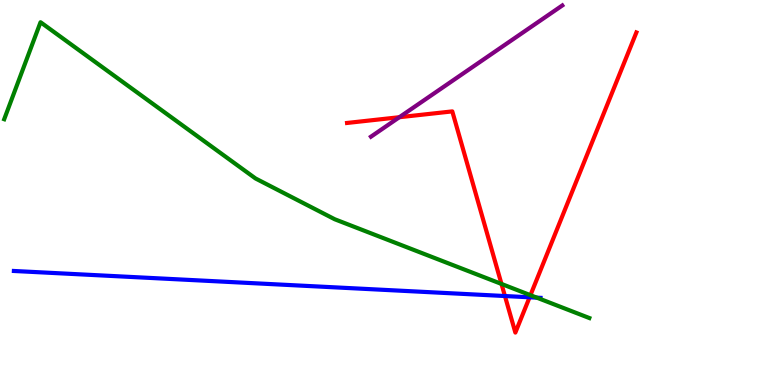[{'lines': ['blue', 'red'], 'intersections': [{'x': 6.52, 'y': 2.31}, {'x': 6.83, 'y': 2.28}]}, {'lines': ['green', 'red'], 'intersections': [{'x': 6.47, 'y': 2.62}, {'x': 6.84, 'y': 2.33}]}, {'lines': ['purple', 'red'], 'intersections': [{'x': 5.15, 'y': 6.96}]}, {'lines': ['blue', 'green'], 'intersections': [{'x': 6.93, 'y': 2.27}]}, {'lines': ['blue', 'purple'], 'intersections': []}, {'lines': ['green', 'purple'], 'intersections': []}]